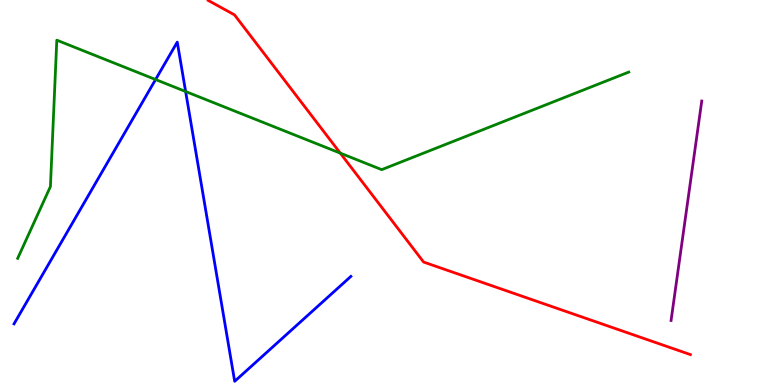[{'lines': ['blue', 'red'], 'intersections': []}, {'lines': ['green', 'red'], 'intersections': [{'x': 4.39, 'y': 6.02}]}, {'lines': ['purple', 'red'], 'intersections': []}, {'lines': ['blue', 'green'], 'intersections': [{'x': 2.01, 'y': 7.93}, {'x': 2.4, 'y': 7.62}]}, {'lines': ['blue', 'purple'], 'intersections': []}, {'lines': ['green', 'purple'], 'intersections': []}]